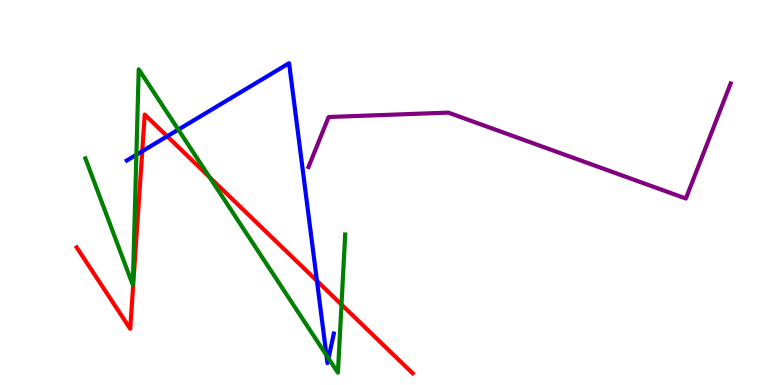[{'lines': ['blue', 'red'], 'intersections': [{'x': 1.84, 'y': 6.07}, {'x': 2.16, 'y': 6.46}, {'x': 4.09, 'y': 2.7}]}, {'lines': ['green', 'red'], 'intersections': [{'x': 2.7, 'y': 5.4}, {'x': 4.41, 'y': 2.09}]}, {'lines': ['purple', 'red'], 'intersections': []}, {'lines': ['blue', 'green'], 'intersections': [{'x': 1.76, 'y': 5.98}, {'x': 2.3, 'y': 6.63}, {'x': 4.21, 'y': 0.773}, {'x': 4.24, 'y': 0.692}]}, {'lines': ['blue', 'purple'], 'intersections': []}, {'lines': ['green', 'purple'], 'intersections': []}]